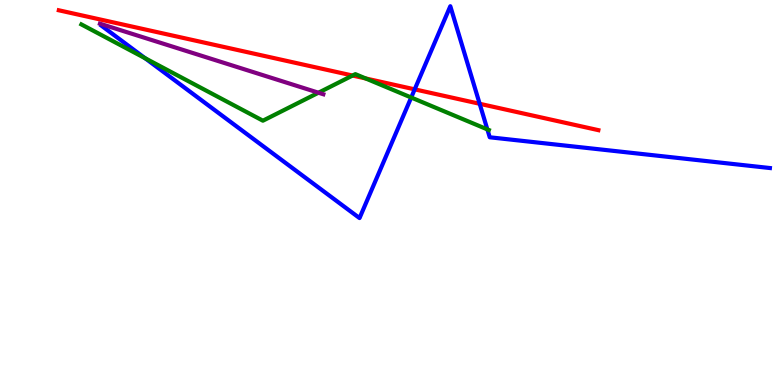[{'lines': ['blue', 'red'], 'intersections': [{'x': 5.35, 'y': 7.68}, {'x': 6.19, 'y': 7.3}]}, {'lines': ['green', 'red'], 'intersections': [{'x': 4.55, 'y': 8.04}, {'x': 4.72, 'y': 7.96}]}, {'lines': ['purple', 'red'], 'intersections': []}, {'lines': ['blue', 'green'], 'intersections': [{'x': 1.87, 'y': 8.49}, {'x': 5.31, 'y': 7.47}, {'x': 6.29, 'y': 6.64}]}, {'lines': ['blue', 'purple'], 'intersections': []}, {'lines': ['green', 'purple'], 'intersections': [{'x': 4.11, 'y': 7.59}]}]